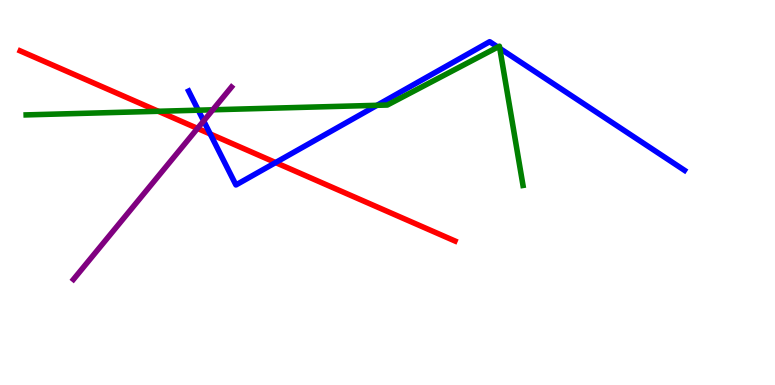[{'lines': ['blue', 'red'], 'intersections': [{'x': 2.71, 'y': 6.52}, {'x': 3.56, 'y': 5.78}]}, {'lines': ['green', 'red'], 'intersections': [{'x': 2.04, 'y': 7.11}]}, {'lines': ['purple', 'red'], 'intersections': [{'x': 2.55, 'y': 6.66}]}, {'lines': ['blue', 'green'], 'intersections': [{'x': 2.56, 'y': 7.14}, {'x': 4.86, 'y': 7.26}, {'x': 6.42, 'y': 8.78}, {'x': 6.45, 'y': 8.74}]}, {'lines': ['blue', 'purple'], 'intersections': [{'x': 2.63, 'y': 6.86}]}, {'lines': ['green', 'purple'], 'intersections': [{'x': 2.75, 'y': 7.15}]}]